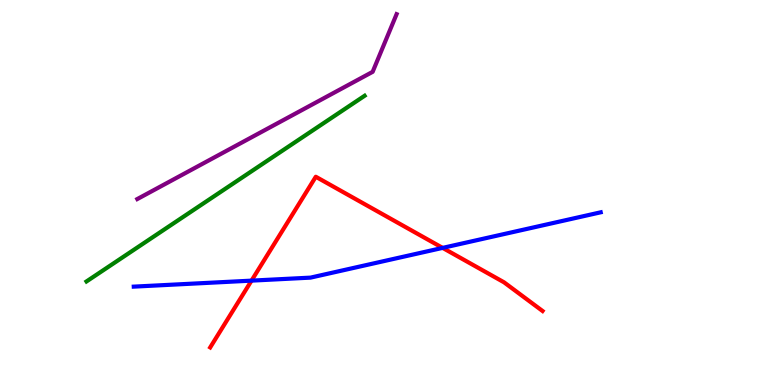[{'lines': ['blue', 'red'], 'intersections': [{'x': 3.25, 'y': 2.71}, {'x': 5.71, 'y': 3.56}]}, {'lines': ['green', 'red'], 'intersections': []}, {'lines': ['purple', 'red'], 'intersections': []}, {'lines': ['blue', 'green'], 'intersections': []}, {'lines': ['blue', 'purple'], 'intersections': []}, {'lines': ['green', 'purple'], 'intersections': []}]